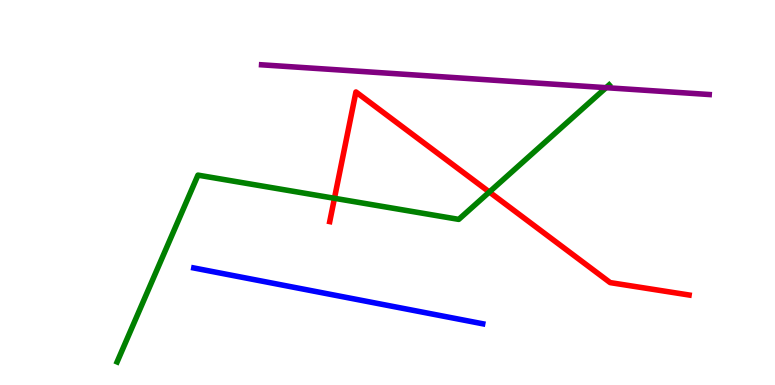[{'lines': ['blue', 'red'], 'intersections': []}, {'lines': ['green', 'red'], 'intersections': [{'x': 4.32, 'y': 4.85}, {'x': 6.31, 'y': 5.01}]}, {'lines': ['purple', 'red'], 'intersections': []}, {'lines': ['blue', 'green'], 'intersections': []}, {'lines': ['blue', 'purple'], 'intersections': []}, {'lines': ['green', 'purple'], 'intersections': [{'x': 7.82, 'y': 7.72}]}]